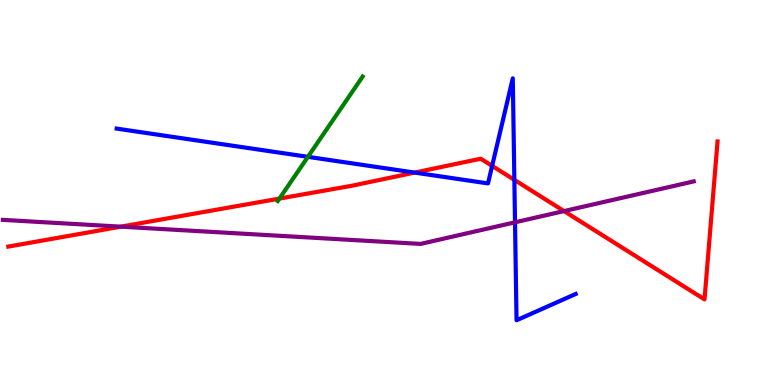[{'lines': ['blue', 'red'], 'intersections': [{'x': 5.35, 'y': 5.52}, {'x': 6.35, 'y': 5.69}, {'x': 6.64, 'y': 5.33}]}, {'lines': ['green', 'red'], 'intersections': [{'x': 3.61, 'y': 4.84}]}, {'lines': ['purple', 'red'], 'intersections': [{'x': 1.56, 'y': 4.11}, {'x': 7.28, 'y': 4.52}]}, {'lines': ['blue', 'green'], 'intersections': [{'x': 3.97, 'y': 5.93}]}, {'lines': ['blue', 'purple'], 'intersections': [{'x': 6.65, 'y': 4.23}]}, {'lines': ['green', 'purple'], 'intersections': []}]